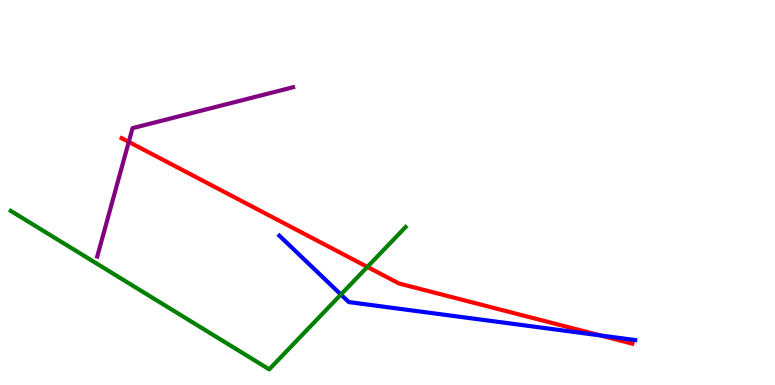[{'lines': ['blue', 'red'], 'intersections': [{'x': 7.75, 'y': 1.29}]}, {'lines': ['green', 'red'], 'intersections': [{'x': 4.74, 'y': 3.07}]}, {'lines': ['purple', 'red'], 'intersections': [{'x': 1.66, 'y': 6.31}]}, {'lines': ['blue', 'green'], 'intersections': [{'x': 4.4, 'y': 2.35}]}, {'lines': ['blue', 'purple'], 'intersections': []}, {'lines': ['green', 'purple'], 'intersections': []}]